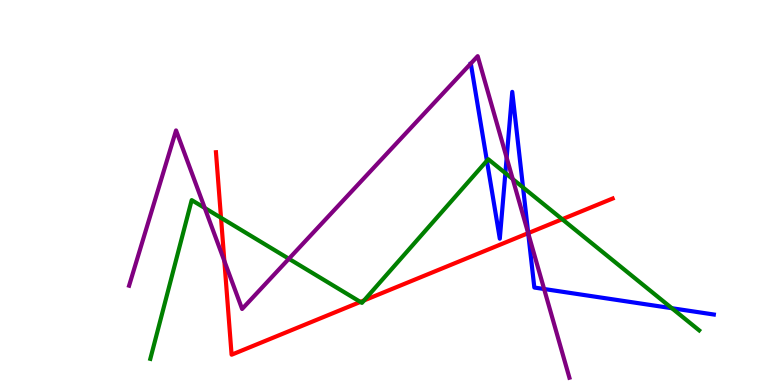[{'lines': ['blue', 'red'], 'intersections': [{'x': 6.82, 'y': 3.94}]}, {'lines': ['green', 'red'], 'intersections': [{'x': 2.85, 'y': 4.34}, {'x': 4.65, 'y': 2.16}, {'x': 4.7, 'y': 2.2}, {'x': 7.25, 'y': 4.31}]}, {'lines': ['purple', 'red'], 'intersections': [{'x': 2.89, 'y': 3.22}, {'x': 6.82, 'y': 3.94}]}, {'lines': ['blue', 'green'], 'intersections': [{'x': 6.28, 'y': 5.82}, {'x': 6.52, 'y': 5.5}, {'x': 6.75, 'y': 5.13}, {'x': 8.67, 'y': 1.99}]}, {'lines': ['blue', 'purple'], 'intersections': [{'x': 6.54, 'y': 5.9}, {'x': 6.82, 'y': 3.94}, {'x': 7.02, 'y': 2.49}]}, {'lines': ['green', 'purple'], 'intersections': [{'x': 2.64, 'y': 4.6}, {'x': 3.73, 'y': 3.28}, {'x': 6.62, 'y': 5.35}]}]